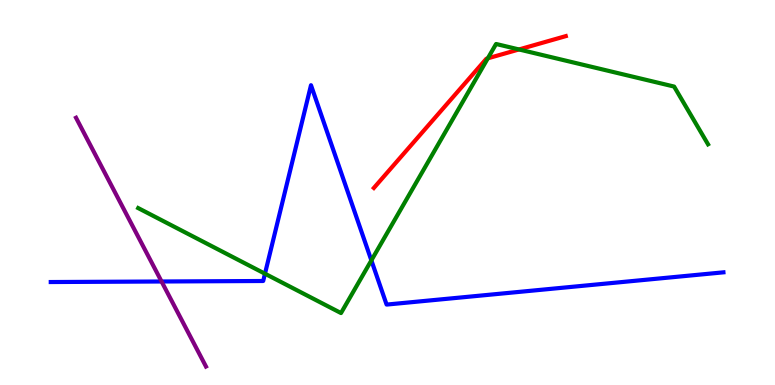[{'lines': ['blue', 'red'], 'intersections': []}, {'lines': ['green', 'red'], 'intersections': [{'x': 6.29, 'y': 8.48}, {'x': 6.7, 'y': 8.72}]}, {'lines': ['purple', 'red'], 'intersections': []}, {'lines': ['blue', 'green'], 'intersections': [{'x': 3.42, 'y': 2.89}, {'x': 4.79, 'y': 3.24}]}, {'lines': ['blue', 'purple'], 'intersections': [{'x': 2.08, 'y': 2.69}]}, {'lines': ['green', 'purple'], 'intersections': []}]